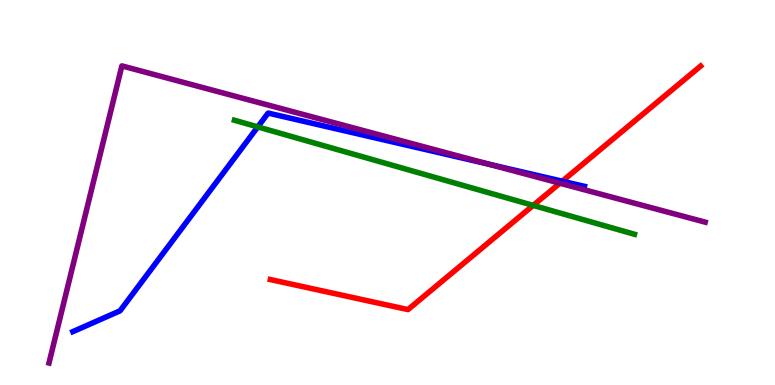[{'lines': ['blue', 'red'], 'intersections': [{'x': 7.25, 'y': 5.29}]}, {'lines': ['green', 'red'], 'intersections': [{'x': 6.88, 'y': 4.66}]}, {'lines': ['purple', 'red'], 'intersections': [{'x': 7.22, 'y': 5.24}]}, {'lines': ['blue', 'green'], 'intersections': [{'x': 3.33, 'y': 6.7}]}, {'lines': ['blue', 'purple'], 'intersections': [{'x': 6.31, 'y': 5.73}]}, {'lines': ['green', 'purple'], 'intersections': []}]